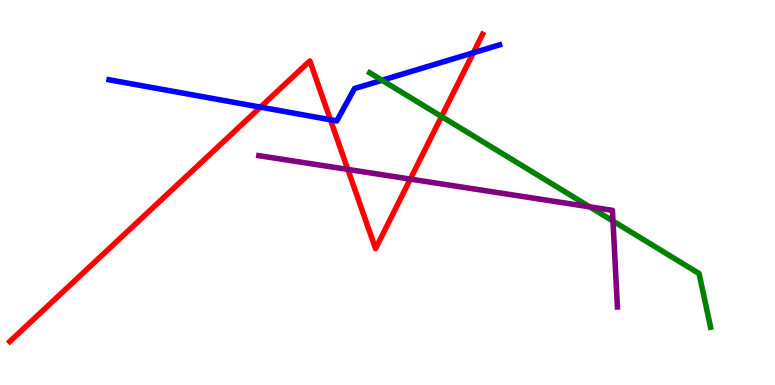[{'lines': ['blue', 'red'], 'intersections': [{'x': 3.36, 'y': 7.22}, {'x': 4.26, 'y': 6.89}, {'x': 6.11, 'y': 8.63}]}, {'lines': ['green', 'red'], 'intersections': [{'x': 5.7, 'y': 6.97}]}, {'lines': ['purple', 'red'], 'intersections': [{'x': 4.49, 'y': 5.6}, {'x': 5.29, 'y': 5.35}]}, {'lines': ['blue', 'green'], 'intersections': [{'x': 4.93, 'y': 7.92}]}, {'lines': ['blue', 'purple'], 'intersections': []}, {'lines': ['green', 'purple'], 'intersections': [{'x': 7.61, 'y': 4.63}, {'x': 7.91, 'y': 4.26}]}]